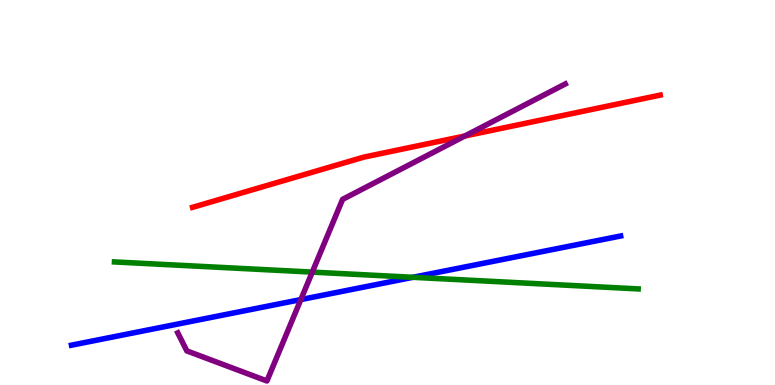[{'lines': ['blue', 'red'], 'intersections': []}, {'lines': ['green', 'red'], 'intersections': []}, {'lines': ['purple', 'red'], 'intersections': [{'x': 6.0, 'y': 6.47}]}, {'lines': ['blue', 'green'], 'intersections': [{'x': 5.33, 'y': 2.8}]}, {'lines': ['blue', 'purple'], 'intersections': [{'x': 3.88, 'y': 2.22}]}, {'lines': ['green', 'purple'], 'intersections': [{'x': 4.03, 'y': 2.93}]}]